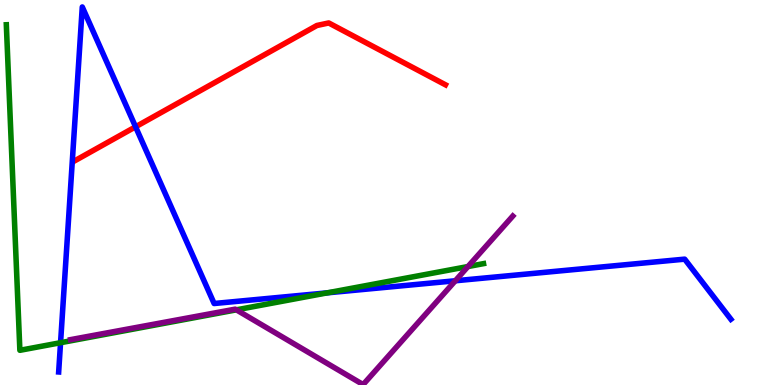[{'lines': ['blue', 'red'], 'intersections': [{'x': 1.75, 'y': 6.71}]}, {'lines': ['green', 'red'], 'intersections': []}, {'lines': ['purple', 'red'], 'intersections': []}, {'lines': ['blue', 'green'], 'intersections': [{'x': 0.781, 'y': 1.1}, {'x': 4.22, 'y': 2.39}]}, {'lines': ['blue', 'purple'], 'intersections': [{'x': 5.88, 'y': 2.71}]}, {'lines': ['green', 'purple'], 'intersections': [{'x': 3.05, 'y': 1.95}, {'x': 6.04, 'y': 3.08}]}]